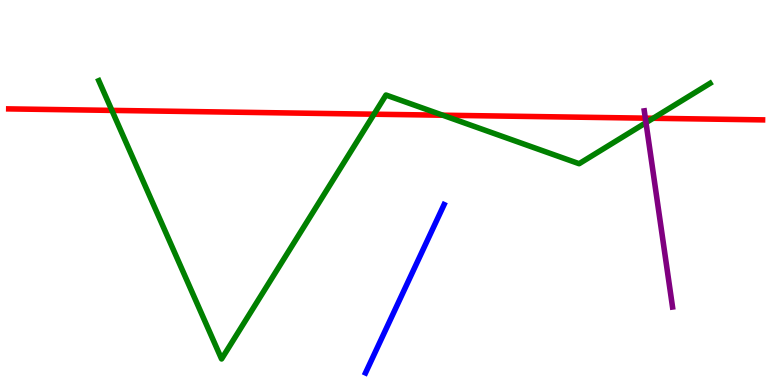[{'lines': ['blue', 'red'], 'intersections': []}, {'lines': ['green', 'red'], 'intersections': [{'x': 1.44, 'y': 7.13}, {'x': 4.83, 'y': 7.03}, {'x': 5.71, 'y': 7.01}, {'x': 8.43, 'y': 6.93}]}, {'lines': ['purple', 'red'], 'intersections': [{'x': 8.33, 'y': 6.93}]}, {'lines': ['blue', 'green'], 'intersections': []}, {'lines': ['blue', 'purple'], 'intersections': []}, {'lines': ['green', 'purple'], 'intersections': [{'x': 8.34, 'y': 6.81}]}]